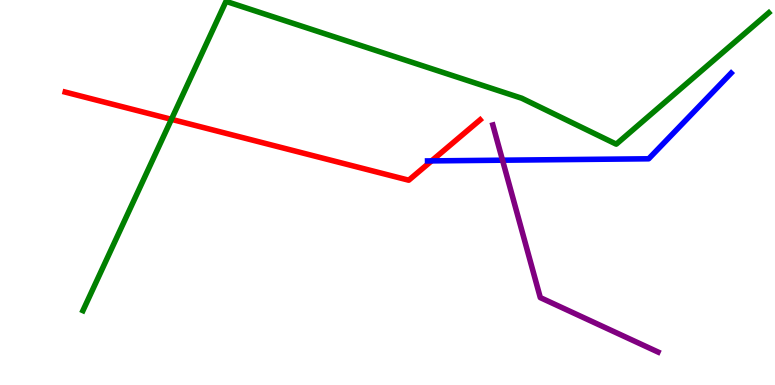[{'lines': ['blue', 'red'], 'intersections': [{'x': 5.57, 'y': 5.82}]}, {'lines': ['green', 'red'], 'intersections': [{'x': 2.21, 'y': 6.9}]}, {'lines': ['purple', 'red'], 'intersections': []}, {'lines': ['blue', 'green'], 'intersections': []}, {'lines': ['blue', 'purple'], 'intersections': [{'x': 6.48, 'y': 5.84}]}, {'lines': ['green', 'purple'], 'intersections': []}]